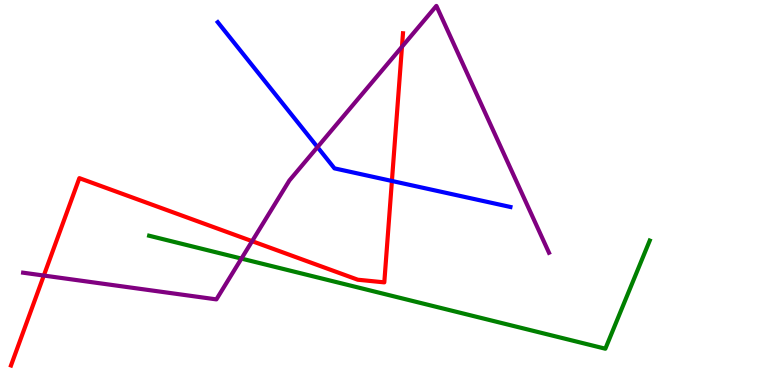[{'lines': ['blue', 'red'], 'intersections': [{'x': 5.06, 'y': 5.3}]}, {'lines': ['green', 'red'], 'intersections': []}, {'lines': ['purple', 'red'], 'intersections': [{'x': 0.565, 'y': 2.84}, {'x': 3.25, 'y': 3.74}, {'x': 5.19, 'y': 8.79}]}, {'lines': ['blue', 'green'], 'intersections': []}, {'lines': ['blue', 'purple'], 'intersections': [{'x': 4.1, 'y': 6.18}]}, {'lines': ['green', 'purple'], 'intersections': [{'x': 3.12, 'y': 3.28}]}]